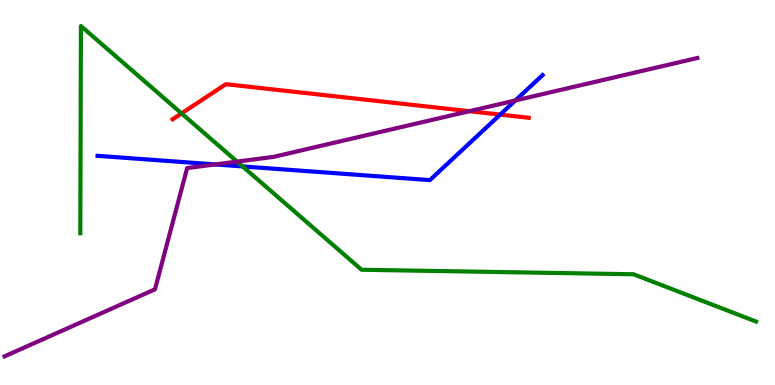[{'lines': ['blue', 'red'], 'intersections': [{'x': 6.45, 'y': 7.02}]}, {'lines': ['green', 'red'], 'intersections': [{'x': 2.34, 'y': 7.05}]}, {'lines': ['purple', 'red'], 'intersections': [{'x': 6.06, 'y': 7.11}]}, {'lines': ['blue', 'green'], 'intersections': [{'x': 3.13, 'y': 5.68}]}, {'lines': ['blue', 'purple'], 'intersections': [{'x': 2.78, 'y': 5.73}, {'x': 6.65, 'y': 7.39}]}, {'lines': ['green', 'purple'], 'intersections': [{'x': 3.06, 'y': 5.8}]}]